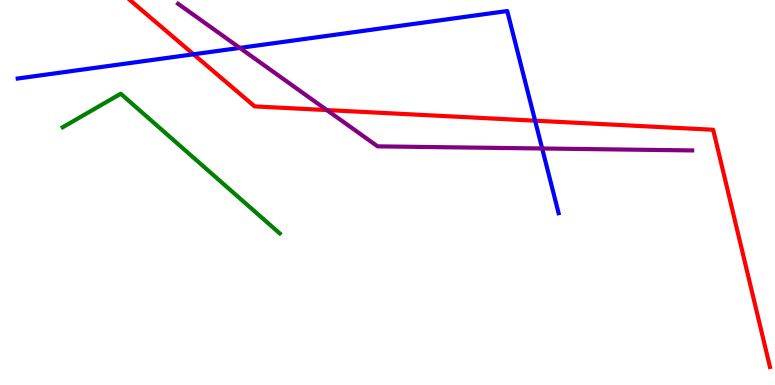[{'lines': ['blue', 'red'], 'intersections': [{'x': 2.5, 'y': 8.59}, {'x': 6.9, 'y': 6.87}]}, {'lines': ['green', 'red'], 'intersections': []}, {'lines': ['purple', 'red'], 'intersections': [{'x': 4.22, 'y': 7.14}]}, {'lines': ['blue', 'green'], 'intersections': []}, {'lines': ['blue', 'purple'], 'intersections': [{'x': 3.09, 'y': 8.76}, {'x': 7.0, 'y': 6.14}]}, {'lines': ['green', 'purple'], 'intersections': []}]